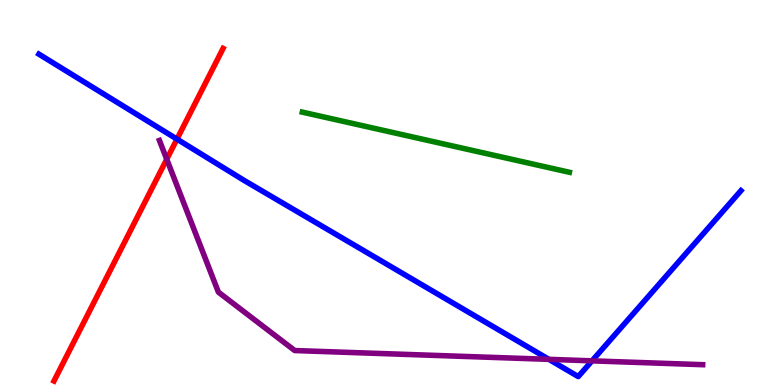[{'lines': ['blue', 'red'], 'intersections': [{'x': 2.28, 'y': 6.39}]}, {'lines': ['green', 'red'], 'intersections': []}, {'lines': ['purple', 'red'], 'intersections': [{'x': 2.15, 'y': 5.86}]}, {'lines': ['blue', 'green'], 'intersections': []}, {'lines': ['blue', 'purple'], 'intersections': [{'x': 7.08, 'y': 0.666}, {'x': 7.64, 'y': 0.627}]}, {'lines': ['green', 'purple'], 'intersections': []}]